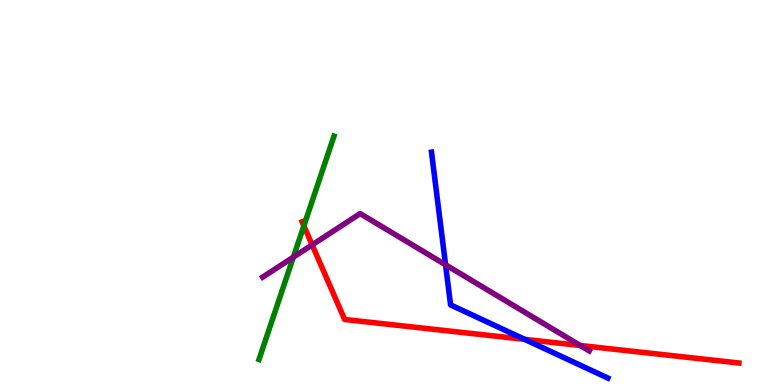[{'lines': ['blue', 'red'], 'intersections': [{'x': 6.77, 'y': 1.19}]}, {'lines': ['green', 'red'], 'intersections': [{'x': 3.92, 'y': 4.13}]}, {'lines': ['purple', 'red'], 'intersections': [{'x': 4.03, 'y': 3.64}, {'x': 7.49, 'y': 1.03}]}, {'lines': ['blue', 'green'], 'intersections': []}, {'lines': ['blue', 'purple'], 'intersections': [{'x': 5.75, 'y': 3.12}]}, {'lines': ['green', 'purple'], 'intersections': [{'x': 3.79, 'y': 3.32}]}]